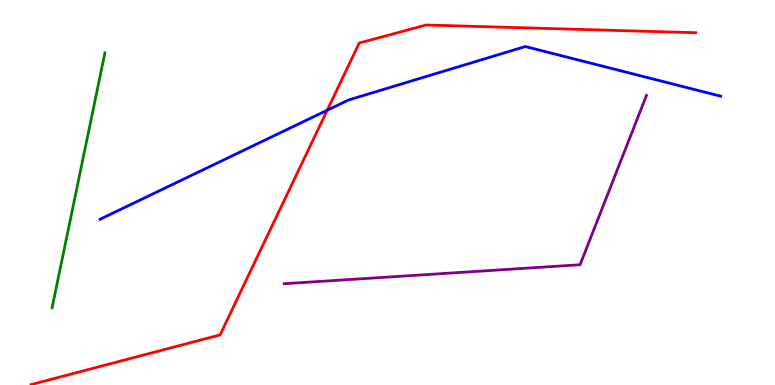[{'lines': ['blue', 'red'], 'intersections': [{'x': 4.22, 'y': 7.14}]}, {'lines': ['green', 'red'], 'intersections': []}, {'lines': ['purple', 'red'], 'intersections': []}, {'lines': ['blue', 'green'], 'intersections': []}, {'lines': ['blue', 'purple'], 'intersections': []}, {'lines': ['green', 'purple'], 'intersections': []}]